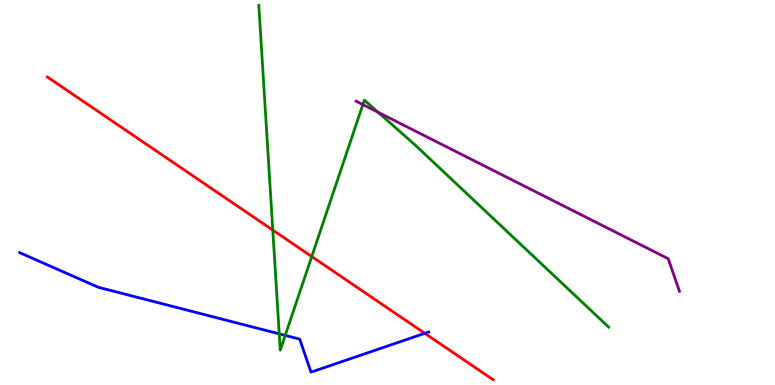[{'lines': ['blue', 'red'], 'intersections': [{'x': 5.48, 'y': 1.34}]}, {'lines': ['green', 'red'], 'intersections': [{'x': 3.52, 'y': 4.02}, {'x': 4.02, 'y': 3.34}]}, {'lines': ['purple', 'red'], 'intersections': []}, {'lines': ['blue', 'green'], 'intersections': [{'x': 3.6, 'y': 1.33}, {'x': 3.68, 'y': 1.29}]}, {'lines': ['blue', 'purple'], 'intersections': []}, {'lines': ['green', 'purple'], 'intersections': [{'x': 4.68, 'y': 7.28}, {'x': 4.88, 'y': 7.08}]}]